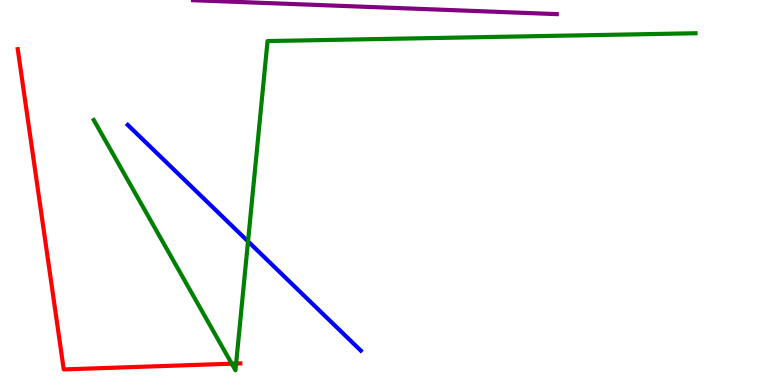[{'lines': ['blue', 'red'], 'intersections': []}, {'lines': ['green', 'red'], 'intersections': [{'x': 2.99, 'y': 0.553}, {'x': 3.05, 'y': 0.557}]}, {'lines': ['purple', 'red'], 'intersections': []}, {'lines': ['blue', 'green'], 'intersections': [{'x': 3.2, 'y': 3.73}]}, {'lines': ['blue', 'purple'], 'intersections': []}, {'lines': ['green', 'purple'], 'intersections': []}]